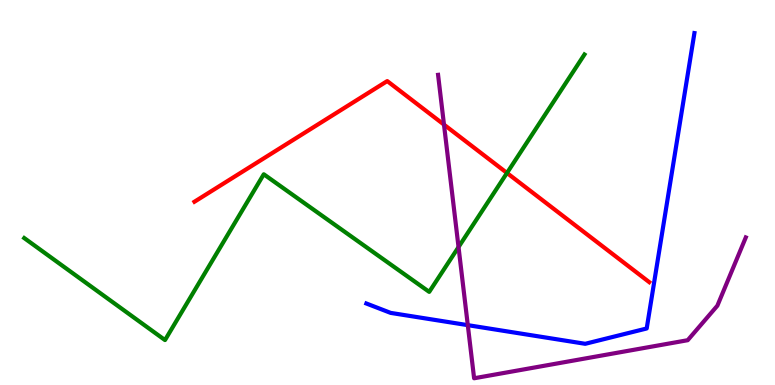[{'lines': ['blue', 'red'], 'intersections': []}, {'lines': ['green', 'red'], 'intersections': [{'x': 6.54, 'y': 5.51}]}, {'lines': ['purple', 'red'], 'intersections': [{'x': 5.73, 'y': 6.76}]}, {'lines': ['blue', 'green'], 'intersections': []}, {'lines': ['blue', 'purple'], 'intersections': [{'x': 6.04, 'y': 1.55}]}, {'lines': ['green', 'purple'], 'intersections': [{'x': 5.92, 'y': 3.58}]}]